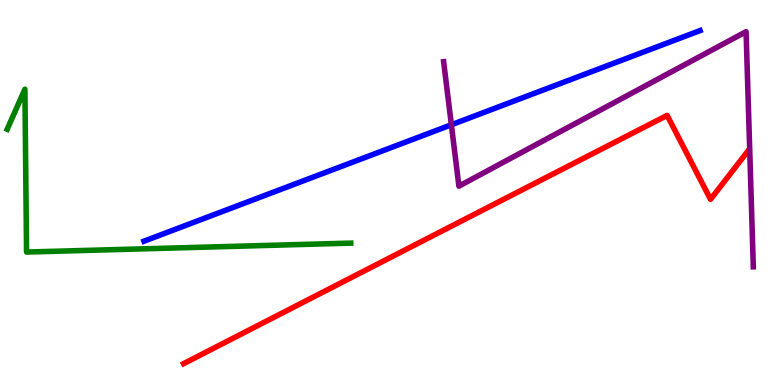[{'lines': ['blue', 'red'], 'intersections': []}, {'lines': ['green', 'red'], 'intersections': []}, {'lines': ['purple', 'red'], 'intersections': []}, {'lines': ['blue', 'green'], 'intersections': []}, {'lines': ['blue', 'purple'], 'intersections': [{'x': 5.82, 'y': 6.76}]}, {'lines': ['green', 'purple'], 'intersections': []}]